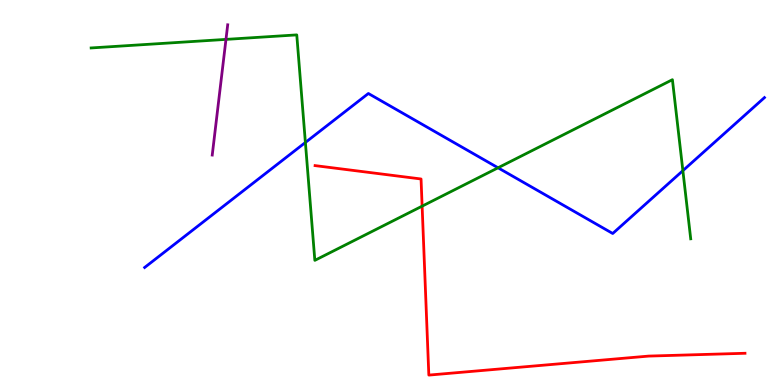[{'lines': ['blue', 'red'], 'intersections': []}, {'lines': ['green', 'red'], 'intersections': [{'x': 5.45, 'y': 4.65}]}, {'lines': ['purple', 'red'], 'intersections': []}, {'lines': ['blue', 'green'], 'intersections': [{'x': 3.94, 'y': 6.3}, {'x': 6.43, 'y': 5.64}, {'x': 8.81, 'y': 5.57}]}, {'lines': ['blue', 'purple'], 'intersections': []}, {'lines': ['green', 'purple'], 'intersections': [{'x': 2.92, 'y': 8.98}]}]